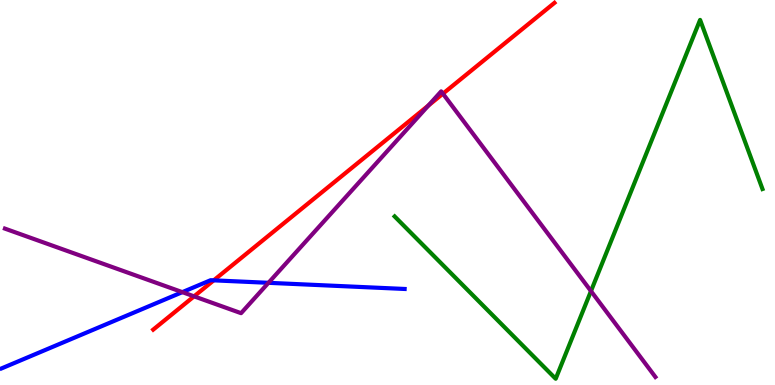[{'lines': ['blue', 'red'], 'intersections': [{'x': 2.76, 'y': 2.72}]}, {'lines': ['green', 'red'], 'intersections': []}, {'lines': ['purple', 'red'], 'intersections': [{'x': 2.5, 'y': 2.3}, {'x': 5.53, 'y': 7.26}, {'x': 5.72, 'y': 7.57}]}, {'lines': ['blue', 'green'], 'intersections': []}, {'lines': ['blue', 'purple'], 'intersections': [{'x': 2.35, 'y': 2.41}, {'x': 3.46, 'y': 2.65}]}, {'lines': ['green', 'purple'], 'intersections': [{'x': 7.63, 'y': 2.44}]}]